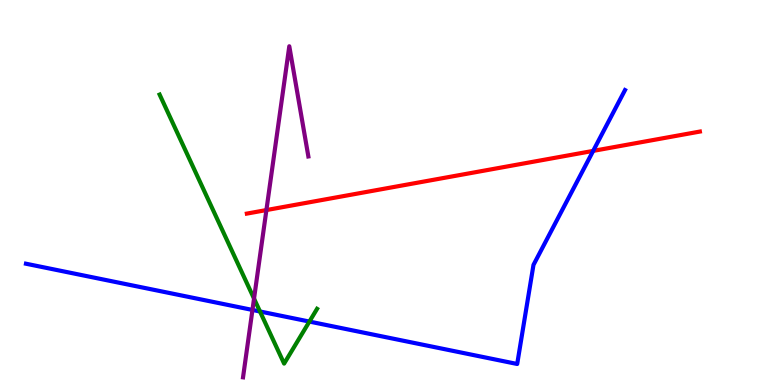[{'lines': ['blue', 'red'], 'intersections': [{'x': 7.65, 'y': 6.08}]}, {'lines': ['green', 'red'], 'intersections': []}, {'lines': ['purple', 'red'], 'intersections': [{'x': 3.44, 'y': 4.54}]}, {'lines': ['blue', 'green'], 'intersections': [{'x': 3.35, 'y': 1.91}, {'x': 3.99, 'y': 1.65}]}, {'lines': ['blue', 'purple'], 'intersections': [{'x': 3.26, 'y': 1.95}]}, {'lines': ['green', 'purple'], 'intersections': [{'x': 3.28, 'y': 2.24}]}]